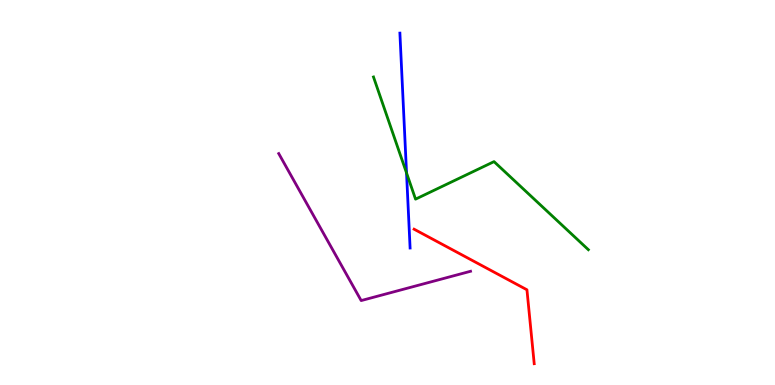[{'lines': ['blue', 'red'], 'intersections': []}, {'lines': ['green', 'red'], 'intersections': []}, {'lines': ['purple', 'red'], 'intersections': []}, {'lines': ['blue', 'green'], 'intersections': [{'x': 5.25, 'y': 5.51}]}, {'lines': ['blue', 'purple'], 'intersections': []}, {'lines': ['green', 'purple'], 'intersections': []}]